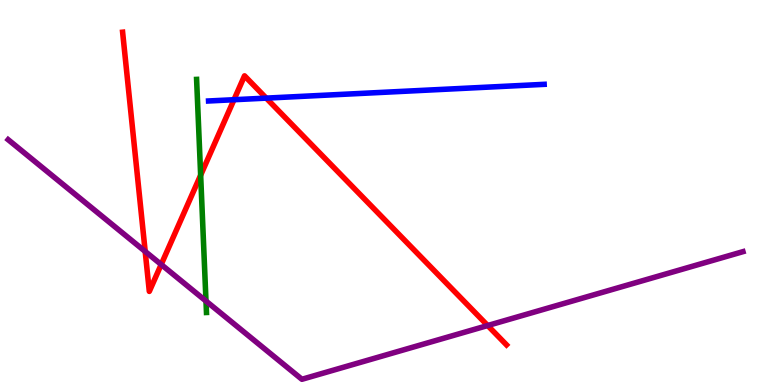[{'lines': ['blue', 'red'], 'intersections': [{'x': 3.02, 'y': 7.41}, {'x': 3.44, 'y': 7.45}]}, {'lines': ['green', 'red'], 'intersections': [{'x': 2.59, 'y': 5.45}]}, {'lines': ['purple', 'red'], 'intersections': [{'x': 1.87, 'y': 3.47}, {'x': 2.08, 'y': 3.13}, {'x': 6.29, 'y': 1.54}]}, {'lines': ['blue', 'green'], 'intersections': []}, {'lines': ['blue', 'purple'], 'intersections': []}, {'lines': ['green', 'purple'], 'intersections': [{'x': 2.66, 'y': 2.18}]}]